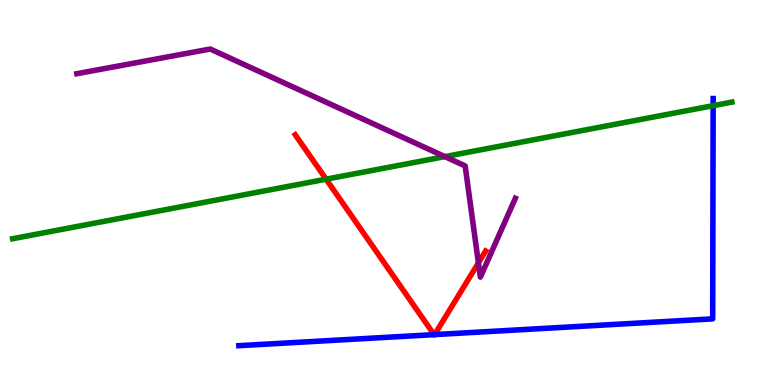[{'lines': ['blue', 'red'], 'intersections': [{'x': 5.6, 'y': 1.31}, {'x': 5.61, 'y': 1.31}]}, {'lines': ['green', 'red'], 'intersections': [{'x': 4.21, 'y': 5.35}]}, {'lines': ['purple', 'red'], 'intersections': [{'x': 6.17, 'y': 3.17}]}, {'lines': ['blue', 'green'], 'intersections': [{'x': 9.2, 'y': 7.25}]}, {'lines': ['blue', 'purple'], 'intersections': []}, {'lines': ['green', 'purple'], 'intersections': [{'x': 5.74, 'y': 5.93}]}]